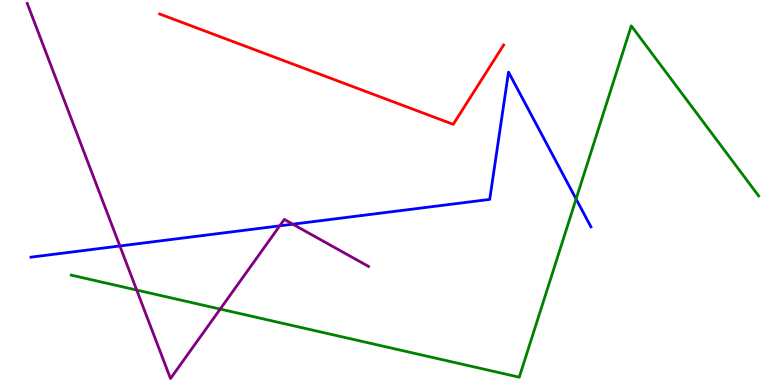[{'lines': ['blue', 'red'], 'intersections': []}, {'lines': ['green', 'red'], 'intersections': []}, {'lines': ['purple', 'red'], 'intersections': []}, {'lines': ['blue', 'green'], 'intersections': [{'x': 7.43, 'y': 4.83}]}, {'lines': ['blue', 'purple'], 'intersections': [{'x': 1.55, 'y': 3.61}, {'x': 3.61, 'y': 4.13}, {'x': 3.78, 'y': 4.18}]}, {'lines': ['green', 'purple'], 'intersections': [{'x': 1.76, 'y': 2.47}, {'x': 2.84, 'y': 1.97}]}]